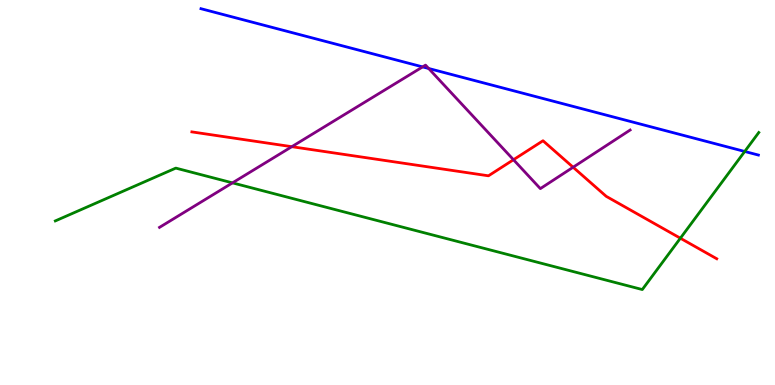[{'lines': ['blue', 'red'], 'intersections': []}, {'lines': ['green', 'red'], 'intersections': [{'x': 8.78, 'y': 3.81}]}, {'lines': ['purple', 'red'], 'intersections': [{'x': 3.77, 'y': 6.19}, {'x': 6.63, 'y': 5.85}, {'x': 7.4, 'y': 5.66}]}, {'lines': ['blue', 'green'], 'intersections': [{'x': 9.61, 'y': 6.07}]}, {'lines': ['blue', 'purple'], 'intersections': [{'x': 5.45, 'y': 8.26}, {'x': 5.53, 'y': 8.22}]}, {'lines': ['green', 'purple'], 'intersections': [{'x': 3.0, 'y': 5.25}]}]